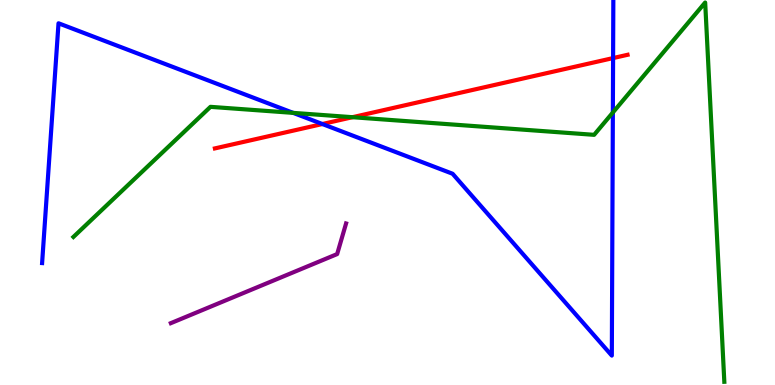[{'lines': ['blue', 'red'], 'intersections': [{'x': 4.16, 'y': 6.78}, {'x': 7.91, 'y': 8.49}]}, {'lines': ['green', 'red'], 'intersections': [{'x': 4.55, 'y': 6.96}]}, {'lines': ['purple', 'red'], 'intersections': []}, {'lines': ['blue', 'green'], 'intersections': [{'x': 3.78, 'y': 7.07}, {'x': 7.91, 'y': 7.08}]}, {'lines': ['blue', 'purple'], 'intersections': []}, {'lines': ['green', 'purple'], 'intersections': []}]